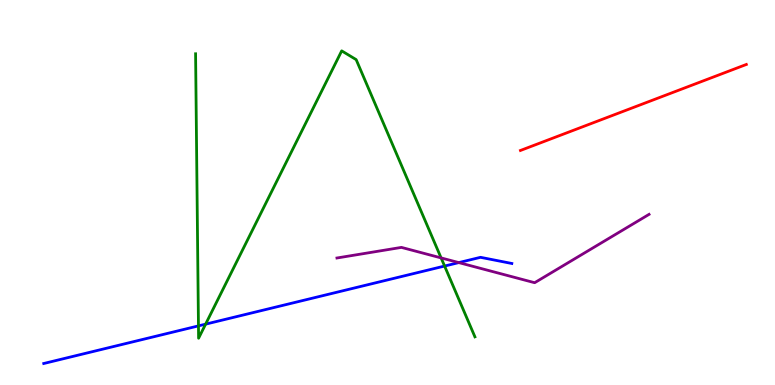[{'lines': ['blue', 'red'], 'intersections': []}, {'lines': ['green', 'red'], 'intersections': []}, {'lines': ['purple', 'red'], 'intersections': []}, {'lines': ['blue', 'green'], 'intersections': [{'x': 2.56, 'y': 1.54}, {'x': 2.65, 'y': 1.58}, {'x': 5.74, 'y': 3.09}]}, {'lines': ['blue', 'purple'], 'intersections': [{'x': 5.92, 'y': 3.18}]}, {'lines': ['green', 'purple'], 'intersections': [{'x': 5.69, 'y': 3.3}]}]